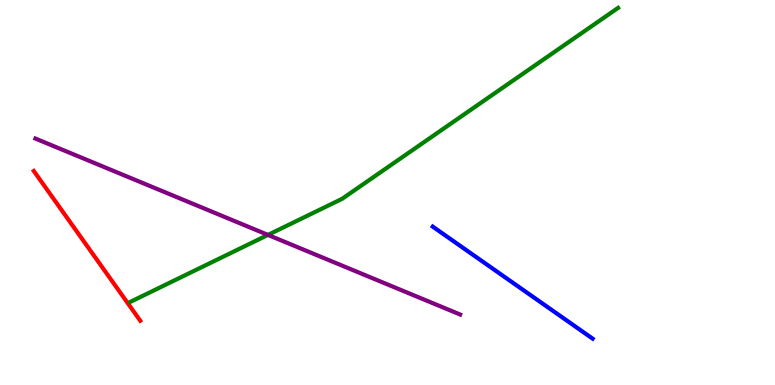[{'lines': ['blue', 'red'], 'intersections': []}, {'lines': ['green', 'red'], 'intersections': []}, {'lines': ['purple', 'red'], 'intersections': []}, {'lines': ['blue', 'green'], 'intersections': []}, {'lines': ['blue', 'purple'], 'intersections': []}, {'lines': ['green', 'purple'], 'intersections': [{'x': 3.46, 'y': 3.9}]}]